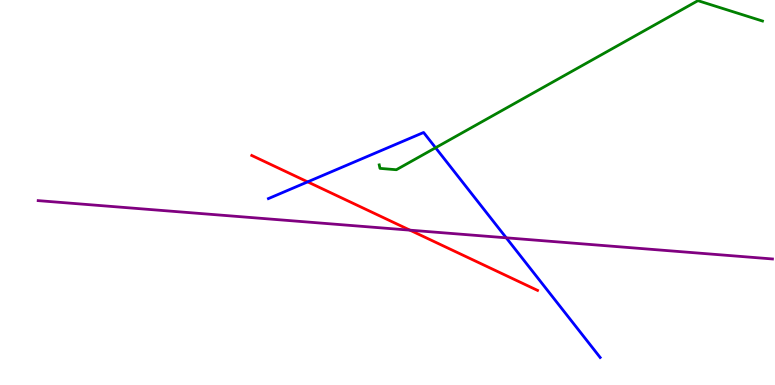[{'lines': ['blue', 'red'], 'intersections': [{'x': 3.97, 'y': 5.28}]}, {'lines': ['green', 'red'], 'intersections': []}, {'lines': ['purple', 'red'], 'intersections': [{'x': 5.29, 'y': 4.02}]}, {'lines': ['blue', 'green'], 'intersections': [{'x': 5.62, 'y': 6.16}]}, {'lines': ['blue', 'purple'], 'intersections': [{'x': 6.53, 'y': 3.82}]}, {'lines': ['green', 'purple'], 'intersections': []}]